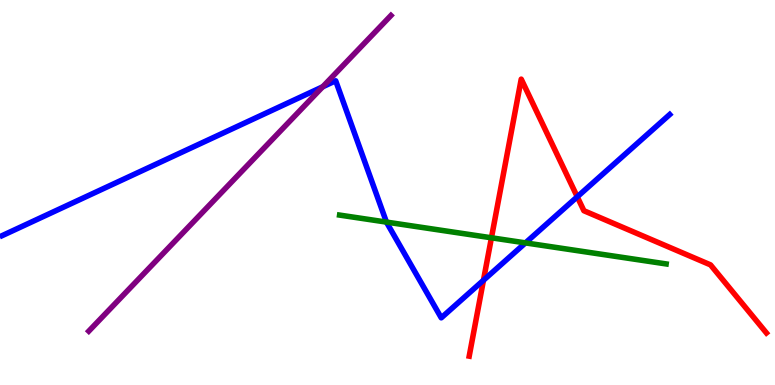[{'lines': ['blue', 'red'], 'intersections': [{'x': 6.24, 'y': 2.72}, {'x': 7.45, 'y': 4.89}]}, {'lines': ['green', 'red'], 'intersections': [{'x': 6.34, 'y': 3.82}]}, {'lines': ['purple', 'red'], 'intersections': []}, {'lines': ['blue', 'green'], 'intersections': [{'x': 4.99, 'y': 4.23}, {'x': 6.78, 'y': 3.69}]}, {'lines': ['blue', 'purple'], 'intersections': [{'x': 4.16, 'y': 7.75}]}, {'lines': ['green', 'purple'], 'intersections': []}]